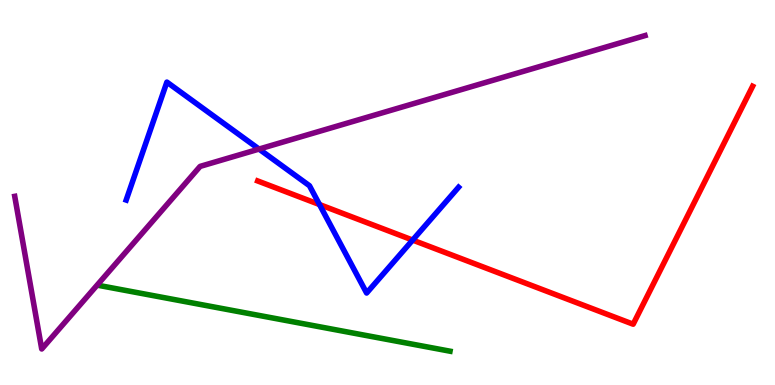[{'lines': ['blue', 'red'], 'intersections': [{'x': 4.12, 'y': 4.69}, {'x': 5.32, 'y': 3.76}]}, {'lines': ['green', 'red'], 'intersections': []}, {'lines': ['purple', 'red'], 'intersections': []}, {'lines': ['blue', 'green'], 'intersections': []}, {'lines': ['blue', 'purple'], 'intersections': [{'x': 3.34, 'y': 6.13}]}, {'lines': ['green', 'purple'], 'intersections': []}]